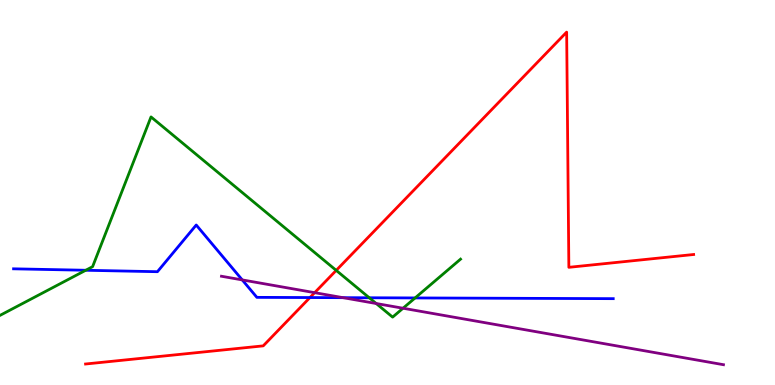[{'lines': ['blue', 'red'], 'intersections': [{'x': 4.0, 'y': 2.27}]}, {'lines': ['green', 'red'], 'intersections': [{'x': 4.34, 'y': 2.98}]}, {'lines': ['purple', 'red'], 'intersections': [{'x': 4.06, 'y': 2.4}]}, {'lines': ['blue', 'green'], 'intersections': [{'x': 1.11, 'y': 2.98}, {'x': 4.76, 'y': 2.27}, {'x': 5.36, 'y': 2.26}]}, {'lines': ['blue', 'purple'], 'intersections': [{'x': 3.13, 'y': 2.73}, {'x': 4.43, 'y': 2.27}]}, {'lines': ['green', 'purple'], 'intersections': [{'x': 4.85, 'y': 2.12}, {'x': 5.2, 'y': 1.99}]}]